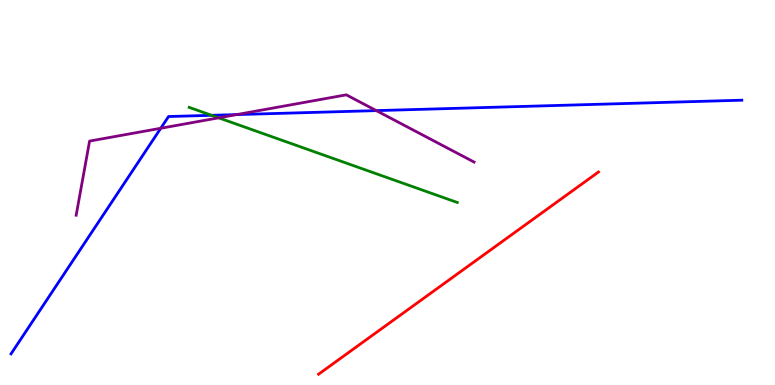[{'lines': ['blue', 'red'], 'intersections': []}, {'lines': ['green', 'red'], 'intersections': []}, {'lines': ['purple', 'red'], 'intersections': []}, {'lines': ['blue', 'green'], 'intersections': [{'x': 2.73, 'y': 7.01}]}, {'lines': ['blue', 'purple'], 'intersections': [{'x': 2.07, 'y': 6.67}, {'x': 3.05, 'y': 7.02}, {'x': 4.86, 'y': 7.13}]}, {'lines': ['green', 'purple'], 'intersections': [{'x': 2.82, 'y': 6.94}]}]